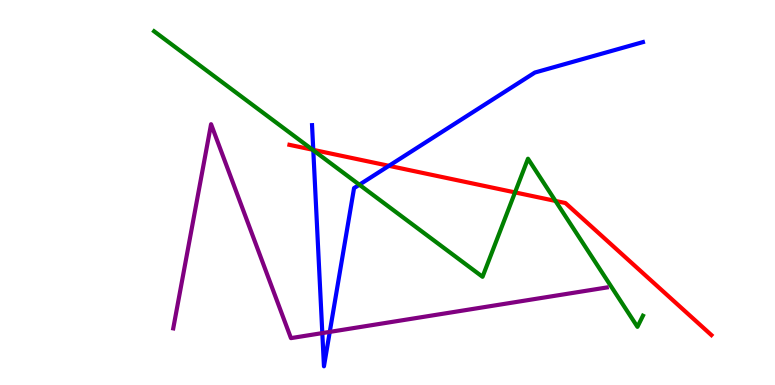[{'lines': ['blue', 'red'], 'intersections': [{'x': 4.04, 'y': 6.11}, {'x': 5.02, 'y': 5.69}]}, {'lines': ['green', 'red'], 'intersections': [{'x': 4.03, 'y': 6.11}, {'x': 6.65, 'y': 5.0}, {'x': 7.17, 'y': 4.78}]}, {'lines': ['purple', 'red'], 'intersections': []}, {'lines': ['blue', 'green'], 'intersections': [{'x': 4.04, 'y': 6.1}, {'x': 4.64, 'y': 5.2}]}, {'lines': ['blue', 'purple'], 'intersections': [{'x': 4.16, 'y': 1.35}, {'x': 4.26, 'y': 1.38}]}, {'lines': ['green', 'purple'], 'intersections': []}]